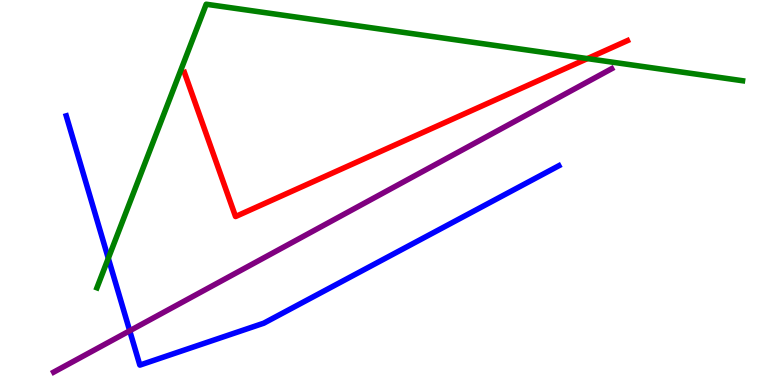[{'lines': ['blue', 'red'], 'intersections': []}, {'lines': ['green', 'red'], 'intersections': [{'x': 7.58, 'y': 8.48}]}, {'lines': ['purple', 'red'], 'intersections': []}, {'lines': ['blue', 'green'], 'intersections': [{'x': 1.4, 'y': 3.29}]}, {'lines': ['blue', 'purple'], 'intersections': [{'x': 1.67, 'y': 1.41}]}, {'lines': ['green', 'purple'], 'intersections': []}]